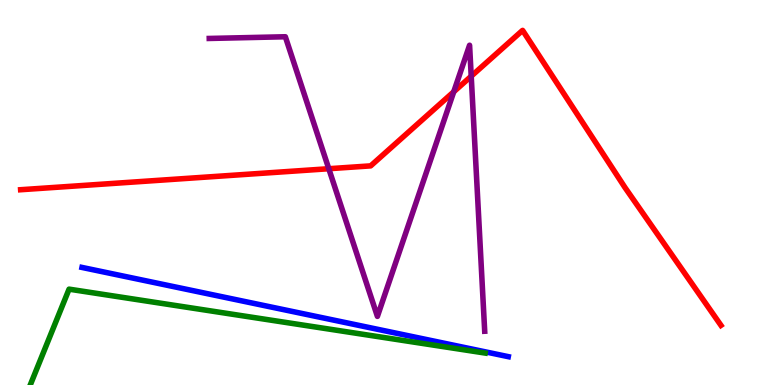[{'lines': ['blue', 'red'], 'intersections': []}, {'lines': ['green', 'red'], 'intersections': []}, {'lines': ['purple', 'red'], 'intersections': [{'x': 4.24, 'y': 5.62}, {'x': 5.85, 'y': 7.62}, {'x': 6.08, 'y': 8.02}]}, {'lines': ['blue', 'green'], 'intersections': []}, {'lines': ['blue', 'purple'], 'intersections': []}, {'lines': ['green', 'purple'], 'intersections': []}]